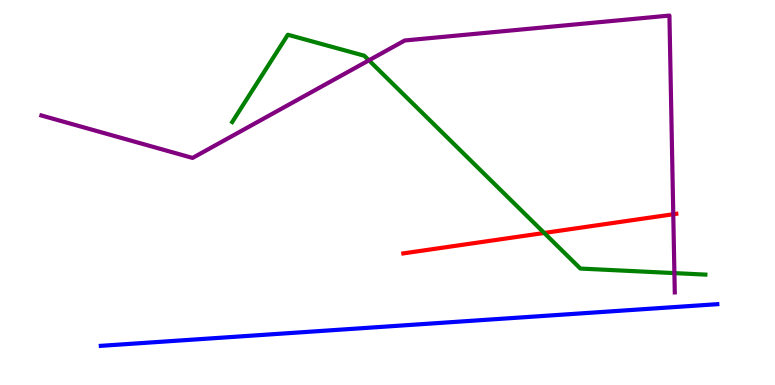[{'lines': ['blue', 'red'], 'intersections': []}, {'lines': ['green', 'red'], 'intersections': [{'x': 7.02, 'y': 3.95}]}, {'lines': ['purple', 'red'], 'intersections': [{'x': 8.69, 'y': 4.44}]}, {'lines': ['blue', 'green'], 'intersections': []}, {'lines': ['blue', 'purple'], 'intersections': []}, {'lines': ['green', 'purple'], 'intersections': [{'x': 4.76, 'y': 8.43}, {'x': 8.7, 'y': 2.91}]}]